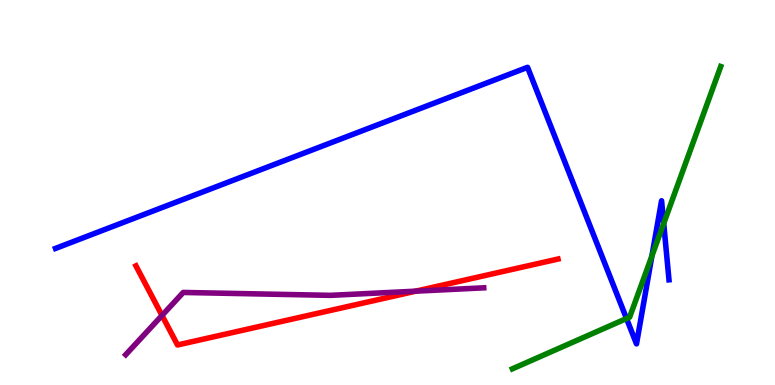[{'lines': ['blue', 'red'], 'intersections': []}, {'lines': ['green', 'red'], 'intersections': []}, {'lines': ['purple', 'red'], 'intersections': [{'x': 2.09, 'y': 1.81}, {'x': 5.36, 'y': 2.44}]}, {'lines': ['blue', 'green'], 'intersections': [{'x': 8.08, 'y': 1.73}, {'x': 8.41, 'y': 3.35}, {'x': 8.56, 'y': 4.2}]}, {'lines': ['blue', 'purple'], 'intersections': []}, {'lines': ['green', 'purple'], 'intersections': []}]